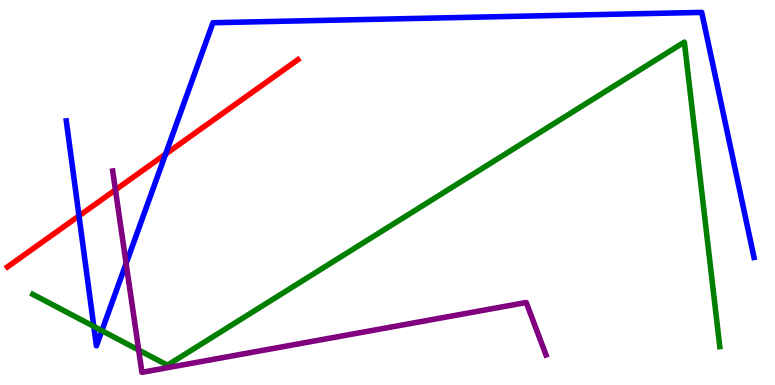[{'lines': ['blue', 'red'], 'intersections': [{'x': 1.02, 'y': 4.39}, {'x': 2.14, 'y': 6.0}]}, {'lines': ['green', 'red'], 'intersections': []}, {'lines': ['purple', 'red'], 'intersections': [{'x': 1.49, 'y': 5.07}]}, {'lines': ['blue', 'green'], 'intersections': [{'x': 1.21, 'y': 1.52}, {'x': 1.31, 'y': 1.41}]}, {'lines': ['blue', 'purple'], 'intersections': [{'x': 1.63, 'y': 3.16}]}, {'lines': ['green', 'purple'], 'intersections': [{'x': 1.79, 'y': 0.908}]}]